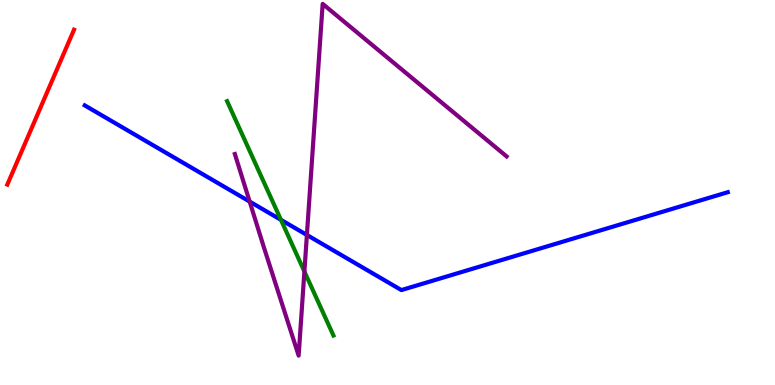[{'lines': ['blue', 'red'], 'intersections': []}, {'lines': ['green', 'red'], 'intersections': []}, {'lines': ['purple', 'red'], 'intersections': []}, {'lines': ['blue', 'green'], 'intersections': [{'x': 3.63, 'y': 4.29}]}, {'lines': ['blue', 'purple'], 'intersections': [{'x': 3.22, 'y': 4.76}, {'x': 3.96, 'y': 3.9}]}, {'lines': ['green', 'purple'], 'intersections': [{'x': 3.93, 'y': 2.95}]}]